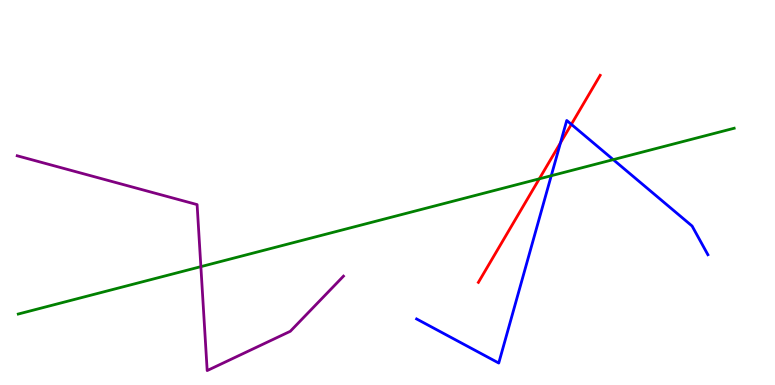[{'lines': ['blue', 'red'], 'intersections': [{'x': 7.23, 'y': 6.29}, {'x': 7.37, 'y': 6.77}]}, {'lines': ['green', 'red'], 'intersections': [{'x': 6.96, 'y': 5.36}]}, {'lines': ['purple', 'red'], 'intersections': []}, {'lines': ['blue', 'green'], 'intersections': [{'x': 7.11, 'y': 5.44}, {'x': 7.91, 'y': 5.85}]}, {'lines': ['blue', 'purple'], 'intersections': []}, {'lines': ['green', 'purple'], 'intersections': [{'x': 2.59, 'y': 3.07}]}]